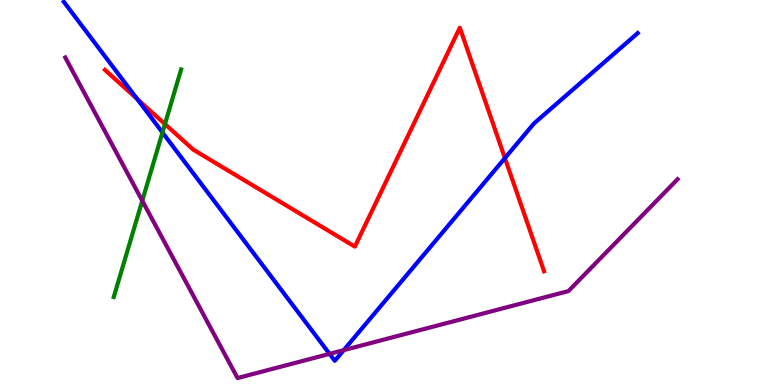[{'lines': ['blue', 'red'], 'intersections': [{'x': 1.77, 'y': 7.43}, {'x': 6.52, 'y': 5.89}]}, {'lines': ['green', 'red'], 'intersections': [{'x': 2.13, 'y': 6.78}]}, {'lines': ['purple', 'red'], 'intersections': []}, {'lines': ['blue', 'green'], 'intersections': [{'x': 2.1, 'y': 6.56}]}, {'lines': ['blue', 'purple'], 'intersections': [{'x': 4.25, 'y': 0.809}, {'x': 4.44, 'y': 0.905}]}, {'lines': ['green', 'purple'], 'intersections': [{'x': 1.84, 'y': 4.79}]}]